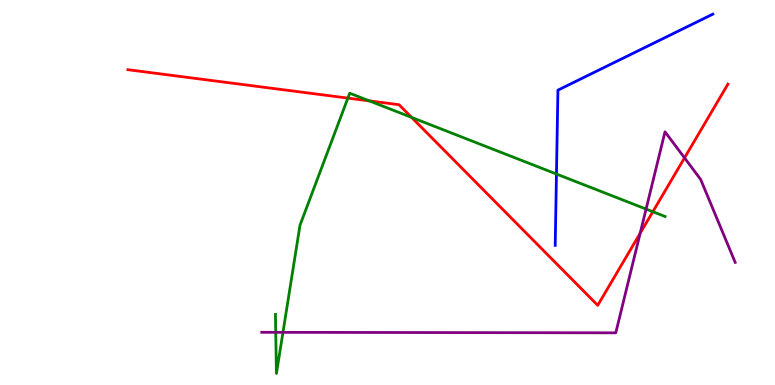[{'lines': ['blue', 'red'], 'intersections': []}, {'lines': ['green', 'red'], 'intersections': [{'x': 4.49, 'y': 7.45}, {'x': 4.77, 'y': 7.38}, {'x': 5.31, 'y': 6.95}, {'x': 8.42, 'y': 4.5}]}, {'lines': ['purple', 'red'], 'intersections': [{'x': 8.26, 'y': 3.94}, {'x': 8.83, 'y': 5.9}]}, {'lines': ['blue', 'green'], 'intersections': [{'x': 7.18, 'y': 5.48}]}, {'lines': ['blue', 'purple'], 'intersections': []}, {'lines': ['green', 'purple'], 'intersections': [{'x': 3.56, 'y': 1.37}, {'x': 3.65, 'y': 1.37}, {'x': 8.34, 'y': 4.57}]}]